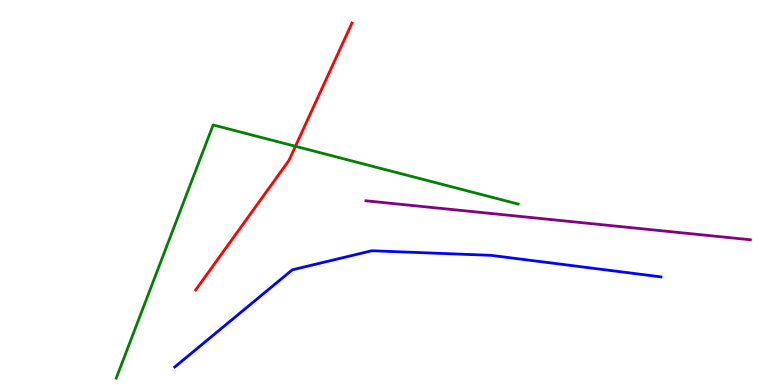[{'lines': ['blue', 'red'], 'intersections': []}, {'lines': ['green', 'red'], 'intersections': [{'x': 3.81, 'y': 6.2}]}, {'lines': ['purple', 'red'], 'intersections': []}, {'lines': ['blue', 'green'], 'intersections': []}, {'lines': ['blue', 'purple'], 'intersections': []}, {'lines': ['green', 'purple'], 'intersections': []}]